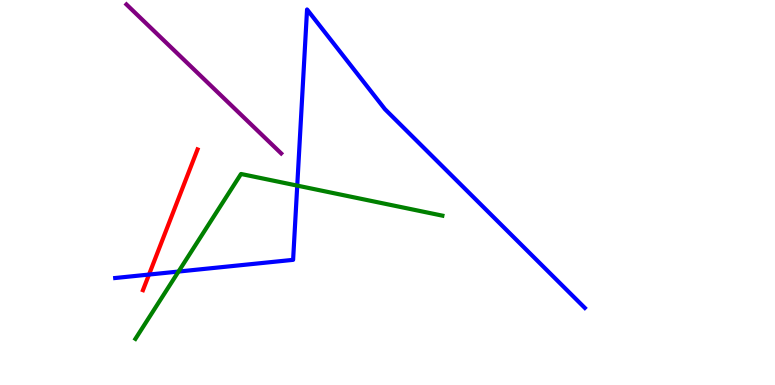[{'lines': ['blue', 'red'], 'intersections': [{'x': 1.92, 'y': 2.87}]}, {'lines': ['green', 'red'], 'intersections': []}, {'lines': ['purple', 'red'], 'intersections': []}, {'lines': ['blue', 'green'], 'intersections': [{'x': 2.3, 'y': 2.95}, {'x': 3.84, 'y': 5.18}]}, {'lines': ['blue', 'purple'], 'intersections': []}, {'lines': ['green', 'purple'], 'intersections': []}]